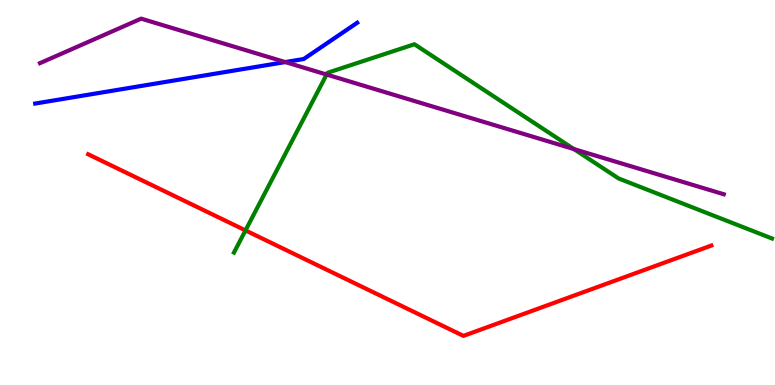[{'lines': ['blue', 'red'], 'intersections': []}, {'lines': ['green', 'red'], 'intersections': [{'x': 3.17, 'y': 4.02}]}, {'lines': ['purple', 'red'], 'intersections': []}, {'lines': ['blue', 'green'], 'intersections': []}, {'lines': ['blue', 'purple'], 'intersections': [{'x': 3.68, 'y': 8.39}]}, {'lines': ['green', 'purple'], 'intersections': [{'x': 4.21, 'y': 8.06}, {'x': 7.41, 'y': 6.13}]}]